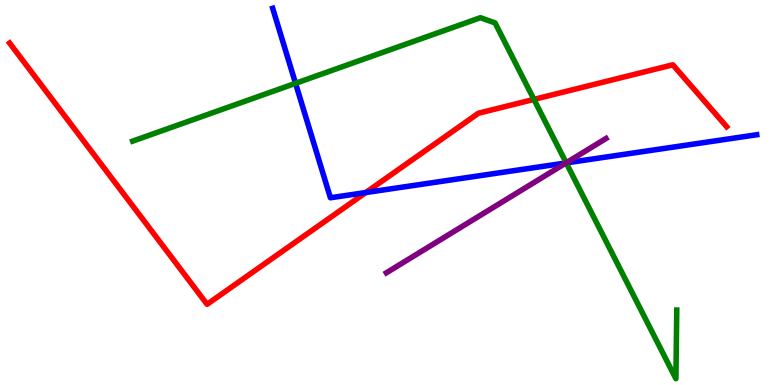[{'lines': ['blue', 'red'], 'intersections': [{'x': 4.72, 'y': 5.0}]}, {'lines': ['green', 'red'], 'intersections': [{'x': 6.89, 'y': 7.42}]}, {'lines': ['purple', 'red'], 'intersections': []}, {'lines': ['blue', 'green'], 'intersections': [{'x': 3.81, 'y': 7.84}, {'x': 7.31, 'y': 5.77}]}, {'lines': ['blue', 'purple'], 'intersections': [{'x': 7.3, 'y': 5.77}]}, {'lines': ['green', 'purple'], 'intersections': [{'x': 7.31, 'y': 5.77}]}]